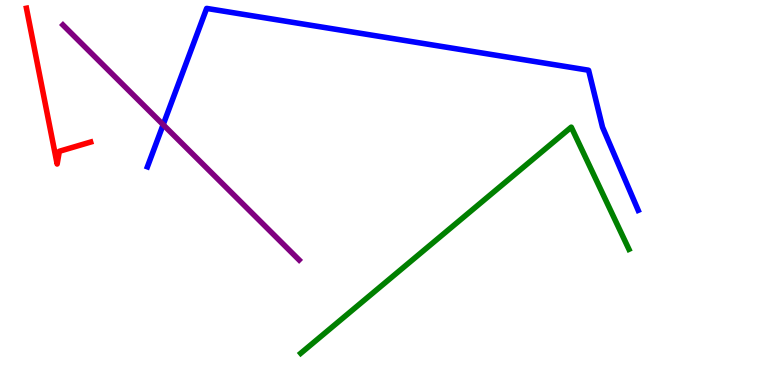[{'lines': ['blue', 'red'], 'intersections': []}, {'lines': ['green', 'red'], 'intersections': []}, {'lines': ['purple', 'red'], 'intersections': []}, {'lines': ['blue', 'green'], 'intersections': []}, {'lines': ['blue', 'purple'], 'intersections': [{'x': 2.11, 'y': 6.76}]}, {'lines': ['green', 'purple'], 'intersections': []}]